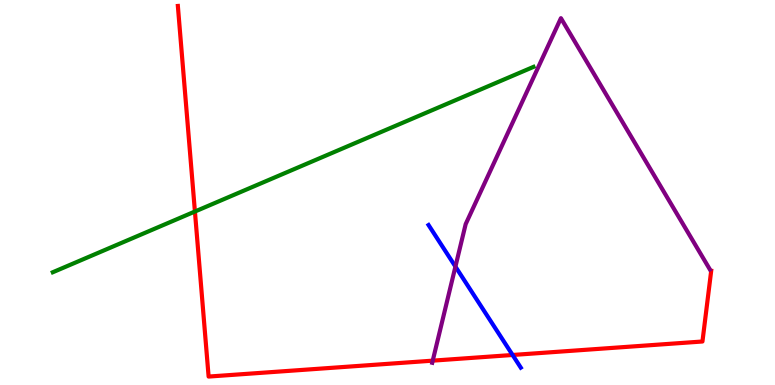[{'lines': ['blue', 'red'], 'intersections': [{'x': 6.61, 'y': 0.78}]}, {'lines': ['green', 'red'], 'intersections': [{'x': 2.52, 'y': 4.51}]}, {'lines': ['purple', 'red'], 'intersections': [{'x': 5.58, 'y': 0.632}]}, {'lines': ['blue', 'green'], 'intersections': []}, {'lines': ['blue', 'purple'], 'intersections': [{'x': 5.88, 'y': 3.08}]}, {'lines': ['green', 'purple'], 'intersections': []}]